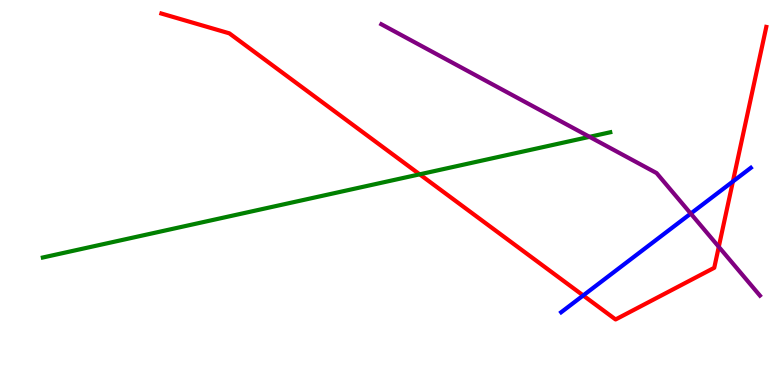[{'lines': ['blue', 'red'], 'intersections': [{'x': 7.53, 'y': 2.33}, {'x': 9.46, 'y': 5.29}]}, {'lines': ['green', 'red'], 'intersections': [{'x': 5.42, 'y': 5.47}]}, {'lines': ['purple', 'red'], 'intersections': [{'x': 9.27, 'y': 3.59}]}, {'lines': ['blue', 'green'], 'intersections': []}, {'lines': ['blue', 'purple'], 'intersections': [{'x': 8.91, 'y': 4.45}]}, {'lines': ['green', 'purple'], 'intersections': [{'x': 7.61, 'y': 6.45}]}]